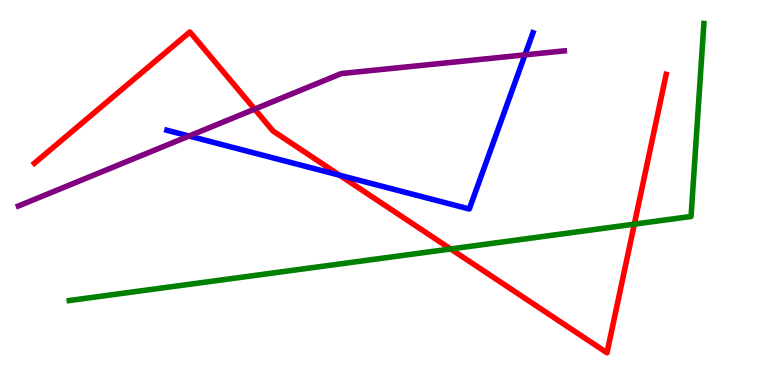[{'lines': ['blue', 'red'], 'intersections': [{'x': 4.38, 'y': 5.45}]}, {'lines': ['green', 'red'], 'intersections': [{'x': 5.82, 'y': 3.53}, {'x': 8.18, 'y': 4.18}]}, {'lines': ['purple', 'red'], 'intersections': [{'x': 3.29, 'y': 7.17}]}, {'lines': ['blue', 'green'], 'intersections': []}, {'lines': ['blue', 'purple'], 'intersections': [{'x': 2.44, 'y': 6.47}, {'x': 6.77, 'y': 8.57}]}, {'lines': ['green', 'purple'], 'intersections': []}]